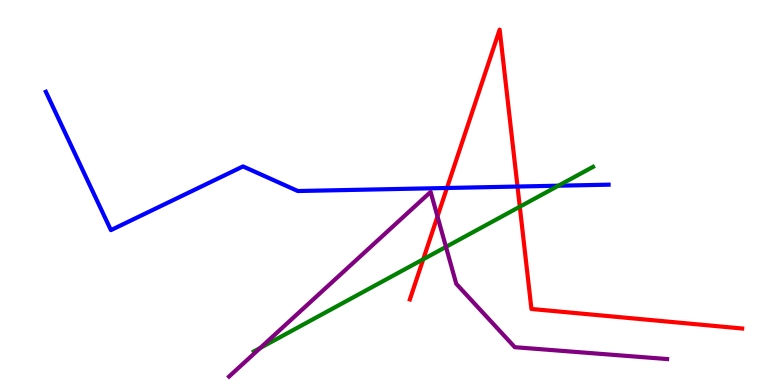[{'lines': ['blue', 'red'], 'intersections': [{'x': 5.77, 'y': 5.12}, {'x': 6.68, 'y': 5.15}]}, {'lines': ['green', 'red'], 'intersections': [{'x': 5.46, 'y': 3.27}, {'x': 6.71, 'y': 4.63}]}, {'lines': ['purple', 'red'], 'intersections': [{'x': 5.64, 'y': 4.38}]}, {'lines': ['blue', 'green'], 'intersections': [{'x': 7.21, 'y': 5.18}]}, {'lines': ['blue', 'purple'], 'intersections': []}, {'lines': ['green', 'purple'], 'intersections': [{'x': 3.36, 'y': 0.962}, {'x': 5.75, 'y': 3.59}]}]